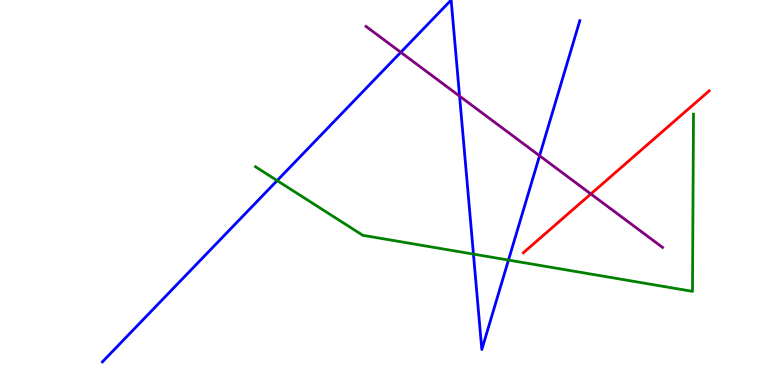[{'lines': ['blue', 'red'], 'intersections': []}, {'lines': ['green', 'red'], 'intersections': []}, {'lines': ['purple', 'red'], 'intersections': [{'x': 7.62, 'y': 4.96}]}, {'lines': ['blue', 'green'], 'intersections': [{'x': 3.58, 'y': 5.31}, {'x': 6.11, 'y': 3.4}, {'x': 6.56, 'y': 3.24}]}, {'lines': ['blue', 'purple'], 'intersections': [{'x': 5.17, 'y': 8.64}, {'x': 5.93, 'y': 7.5}, {'x': 6.96, 'y': 5.95}]}, {'lines': ['green', 'purple'], 'intersections': []}]